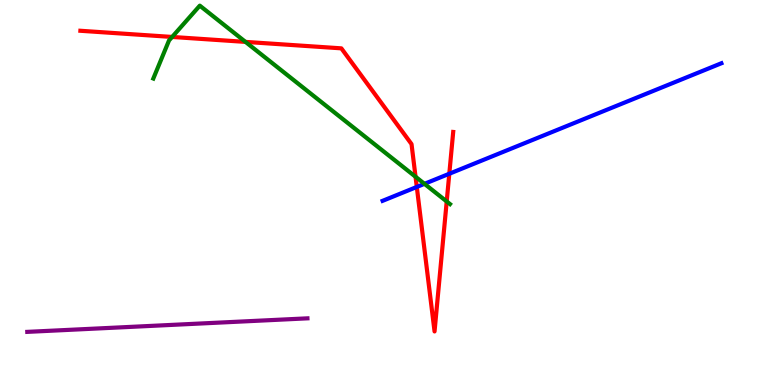[{'lines': ['blue', 'red'], 'intersections': [{'x': 5.38, 'y': 5.14}, {'x': 5.8, 'y': 5.49}]}, {'lines': ['green', 'red'], 'intersections': [{'x': 2.22, 'y': 9.04}, {'x': 3.17, 'y': 8.91}, {'x': 5.36, 'y': 5.41}, {'x': 5.76, 'y': 4.77}]}, {'lines': ['purple', 'red'], 'intersections': []}, {'lines': ['blue', 'green'], 'intersections': [{'x': 5.48, 'y': 5.23}]}, {'lines': ['blue', 'purple'], 'intersections': []}, {'lines': ['green', 'purple'], 'intersections': []}]